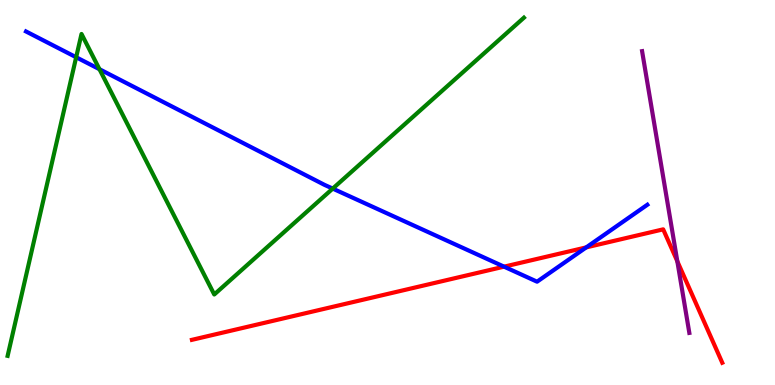[{'lines': ['blue', 'red'], 'intersections': [{'x': 6.5, 'y': 3.07}, {'x': 7.56, 'y': 3.57}]}, {'lines': ['green', 'red'], 'intersections': []}, {'lines': ['purple', 'red'], 'intersections': [{'x': 8.74, 'y': 3.21}]}, {'lines': ['blue', 'green'], 'intersections': [{'x': 0.983, 'y': 8.51}, {'x': 1.28, 'y': 8.2}, {'x': 4.29, 'y': 5.1}]}, {'lines': ['blue', 'purple'], 'intersections': []}, {'lines': ['green', 'purple'], 'intersections': []}]